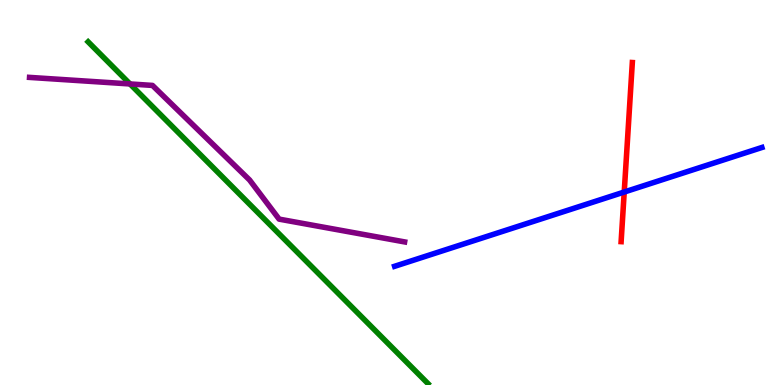[{'lines': ['blue', 'red'], 'intersections': [{'x': 8.05, 'y': 5.01}]}, {'lines': ['green', 'red'], 'intersections': []}, {'lines': ['purple', 'red'], 'intersections': []}, {'lines': ['blue', 'green'], 'intersections': []}, {'lines': ['blue', 'purple'], 'intersections': []}, {'lines': ['green', 'purple'], 'intersections': [{'x': 1.68, 'y': 7.82}]}]